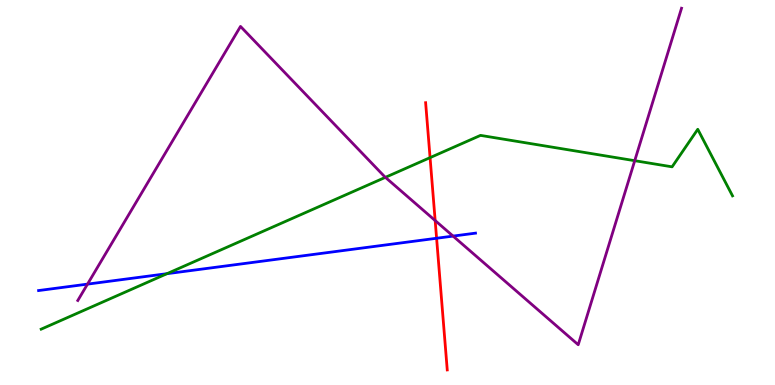[{'lines': ['blue', 'red'], 'intersections': [{'x': 5.63, 'y': 3.81}]}, {'lines': ['green', 'red'], 'intersections': [{'x': 5.55, 'y': 5.91}]}, {'lines': ['purple', 'red'], 'intersections': [{'x': 5.62, 'y': 4.27}]}, {'lines': ['blue', 'green'], 'intersections': [{'x': 2.15, 'y': 2.89}]}, {'lines': ['blue', 'purple'], 'intersections': [{'x': 1.13, 'y': 2.62}, {'x': 5.85, 'y': 3.87}]}, {'lines': ['green', 'purple'], 'intersections': [{'x': 4.97, 'y': 5.39}, {'x': 8.19, 'y': 5.83}]}]